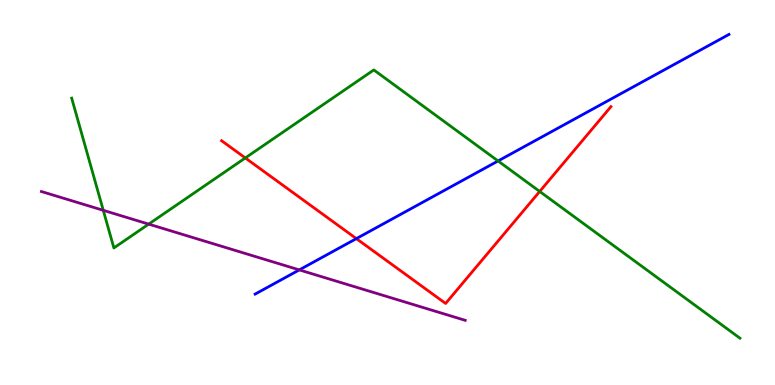[{'lines': ['blue', 'red'], 'intersections': [{'x': 4.6, 'y': 3.8}]}, {'lines': ['green', 'red'], 'intersections': [{'x': 3.17, 'y': 5.9}, {'x': 6.96, 'y': 5.03}]}, {'lines': ['purple', 'red'], 'intersections': []}, {'lines': ['blue', 'green'], 'intersections': [{'x': 6.43, 'y': 5.82}]}, {'lines': ['blue', 'purple'], 'intersections': [{'x': 3.86, 'y': 2.99}]}, {'lines': ['green', 'purple'], 'intersections': [{'x': 1.33, 'y': 4.54}, {'x': 1.92, 'y': 4.18}]}]